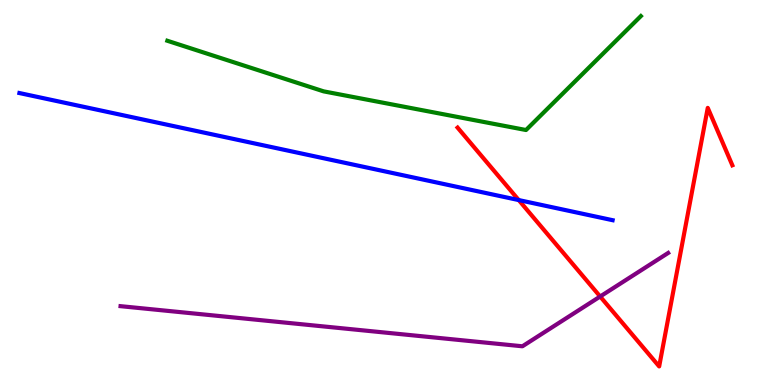[{'lines': ['blue', 'red'], 'intersections': [{'x': 6.69, 'y': 4.8}]}, {'lines': ['green', 'red'], 'intersections': []}, {'lines': ['purple', 'red'], 'intersections': [{'x': 7.74, 'y': 2.3}]}, {'lines': ['blue', 'green'], 'intersections': []}, {'lines': ['blue', 'purple'], 'intersections': []}, {'lines': ['green', 'purple'], 'intersections': []}]